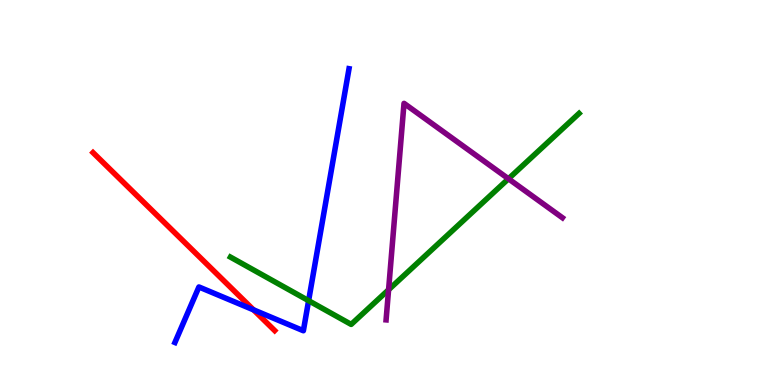[{'lines': ['blue', 'red'], 'intersections': [{'x': 3.27, 'y': 1.95}]}, {'lines': ['green', 'red'], 'intersections': []}, {'lines': ['purple', 'red'], 'intersections': []}, {'lines': ['blue', 'green'], 'intersections': [{'x': 3.98, 'y': 2.19}]}, {'lines': ['blue', 'purple'], 'intersections': []}, {'lines': ['green', 'purple'], 'intersections': [{'x': 5.01, 'y': 2.47}, {'x': 6.56, 'y': 5.36}]}]